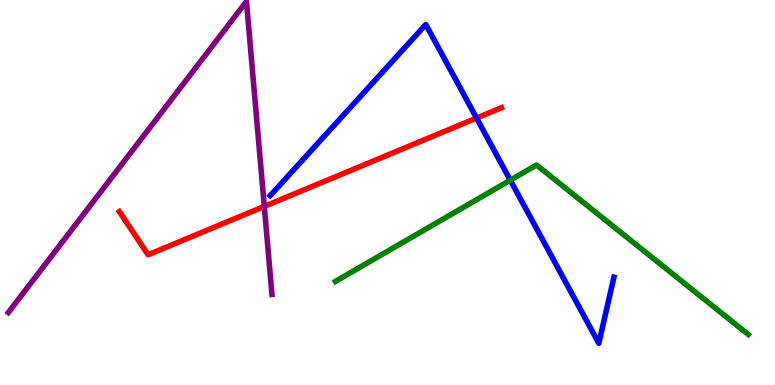[{'lines': ['blue', 'red'], 'intersections': [{'x': 6.15, 'y': 6.93}]}, {'lines': ['green', 'red'], 'intersections': []}, {'lines': ['purple', 'red'], 'intersections': [{'x': 3.41, 'y': 4.64}]}, {'lines': ['blue', 'green'], 'intersections': [{'x': 6.58, 'y': 5.32}]}, {'lines': ['blue', 'purple'], 'intersections': []}, {'lines': ['green', 'purple'], 'intersections': []}]